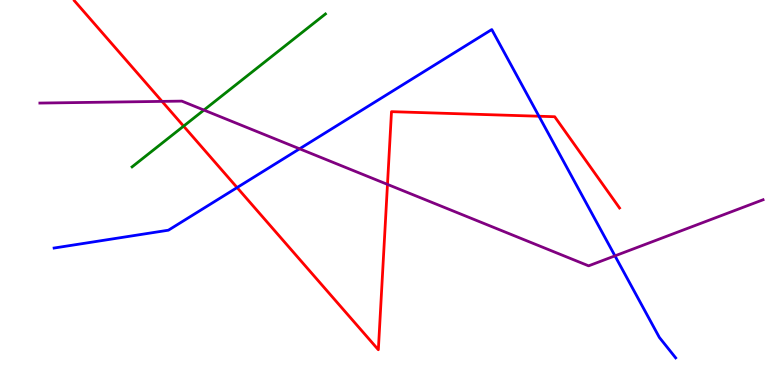[{'lines': ['blue', 'red'], 'intersections': [{'x': 3.06, 'y': 5.13}, {'x': 6.95, 'y': 6.98}]}, {'lines': ['green', 'red'], 'intersections': [{'x': 2.37, 'y': 6.72}]}, {'lines': ['purple', 'red'], 'intersections': [{'x': 2.09, 'y': 7.37}, {'x': 5.0, 'y': 5.21}]}, {'lines': ['blue', 'green'], 'intersections': []}, {'lines': ['blue', 'purple'], 'intersections': [{'x': 3.87, 'y': 6.13}, {'x': 7.94, 'y': 3.35}]}, {'lines': ['green', 'purple'], 'intersections': [{'x': 2.63, 'y': 7.14}]}]